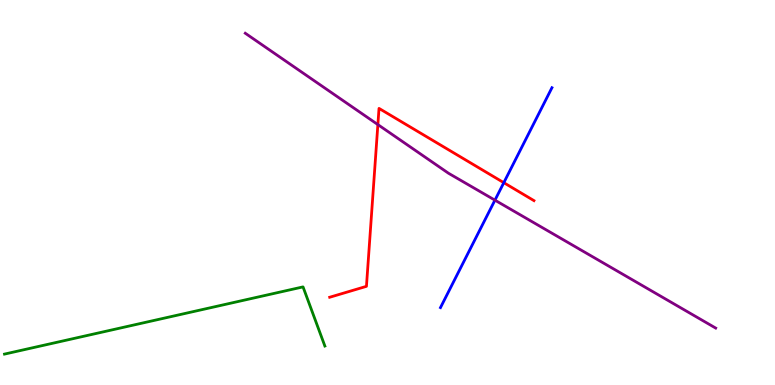[{'lines': ['blue', 'red'], 'intersections': [{'x': 6.5, 'y': 5.26}]}, {'lines': ['green', 'red'], 'intersections': []}, {'lines': ['purple', 'red'], 'intersections': [{'x': 4.88, 'y': 6.76}]}, {'lines': ['blue', 'green'], 'intersections': []}, {'lines': ['blue', 'purple'], 'intersections': [{'x': 6.39, 'y': 4.8}]}, {'lines': ['green', 'purple'], 'intersections': []}]